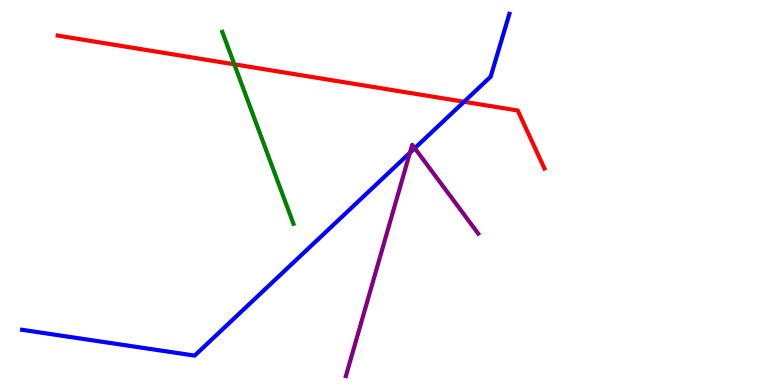[{'lines': ['blue', 'red'], 'intersections': [{'x': 5.99, 'y': 7.36}]}, {'lines': ['green', 'red'], 'intersections': [{'x': 3.02, 'y': 8.33}]}, {'lines': ['purple', 'red'], 'intersections': []}, {'lines': ['blue', 'green'], 'intersections': []}, {'lines': ['blue', 'purple'], 'intersections': [{'x': 5.29, 'y': 6.03}, {'x': 5.35, 'y': 6.15}]}, {'lines': ['green', 'purple'], 'intersections': []}]